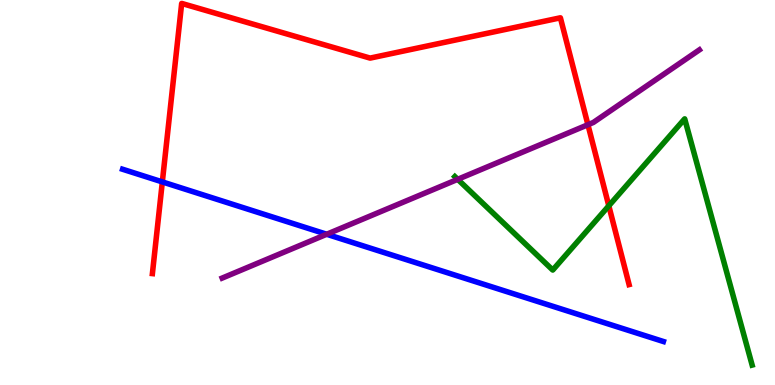[{'lines': ['blue', 'red'], 'intersections': [{'x': 2.09, 'y': 5.28}]}, {'lines': ['green', 'red'], 'intersections': [{'x': 7.86, 'y': 4.65}]}, {'lines': ['purple', 'red'], 'intersections': [{'x': 7.59, 'y': 6.76}]}, {'lines': ['blue', 'green'], 'intersections': []}, {'lines': ['blue', 'purple'], 'intersections': [{'x': 4.22, 'y': 3.92}]}, {'lines': ['green', 'purple'], 'intersections': [{'x': 5.91, 'y': 5.34}]}]